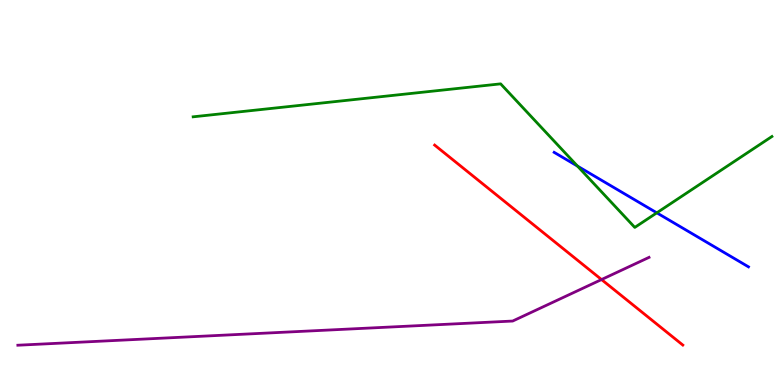[{'lines': ['blue', 'red'], 'intersections': []}, {'lines': ['green', 'red'], 'intersections': []}, {'lines': ['purple', 'red'], 'intersections': [{'x': 7.76, 'y': 2.74}]}, {'lines': ['blue', 'green'], 'intersections': [{'x': 7.45, 'y': 5.69}, {'x': 8.47, 'y': 4.47}]}, {'lines': ['blue', 'purple'], 'intersections': []}, {'lines': ['green', 'purple'], 'intersections': []}]